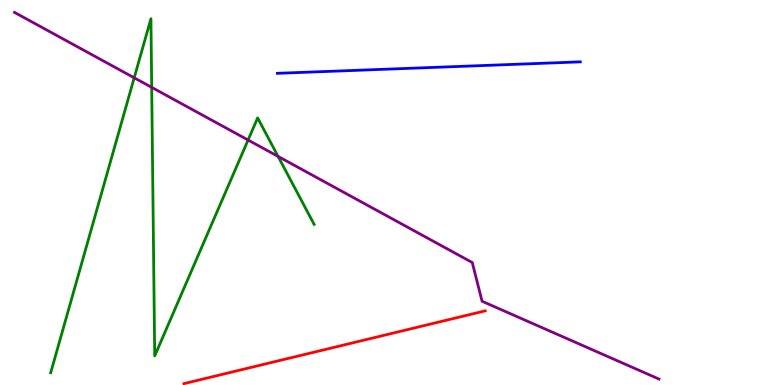[{'lines': ['blue', 'red'], 'intersections': []}, {'lines': ['green', 'red'], 'intersections': []}, {'lines': ['purple', 'red'], 'intersections': []}, {'lines': ['blue', 'green'], 'intersections': []}, {'lines': ['blue', 'purple'], 'intersections': []}, {'lines': ['green', 'purple'], 'intersections': [{'x': 1.73, 'y': 7.98}, {'x': 1.96, 'y': 7.73}, {'x': 3.2, 'y': 6.36}, {'x': 3.59, 'y': 5.94}]}]